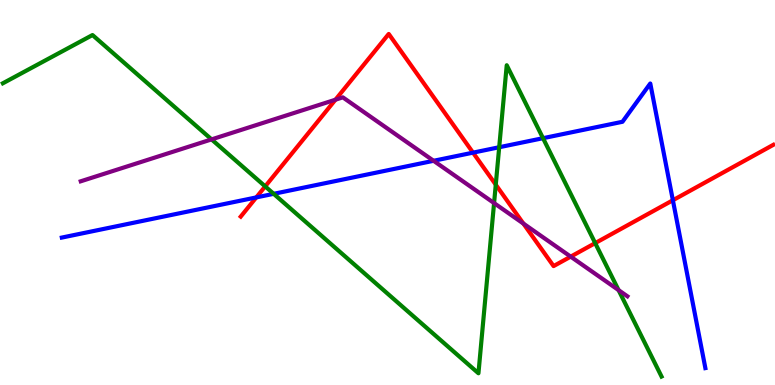[{'lines': ['blue', 'red'], 'intersections': [{'x': 3.31, 'y': 4.87}, {'x': 6.1, 'y': 6.04}, {'x': 8.68, 'y': 4.8}]}, {'lines': ['green', 'red'], 'intersections': [{'x': 3.42, 'y': 5.16}, {'x': 6.4, 'y': 5.2}, {'x': 7.68, 'y': 3.69}]}, {'lines': ['purple', 'red'], 'intersections': [{'x': 4.33, 'y': 7.41}, {'x': 6.75, 'y': 4.19}, {'x': 7.36, 'y': 3.33}]}, {'lines': ['blue', 'green'], 'intersections': [{'x': 3.53, 'y': 4.97}, {'x': 6.44, 'y': 6.18}, {'x': 7.01, 'y': 6.41}]}, {'lines': ['blue', 'purple'], 'intersections': [{'x': 5.59, 'y': 5.82}]}, {'lines': ['green', 'purple'], 'intersections': [{'x': 2.73, 'y': 6.38}, {'x': 6.38, 'y': 4.73}, {'x': 7.98, 'y': 2.46}]}]